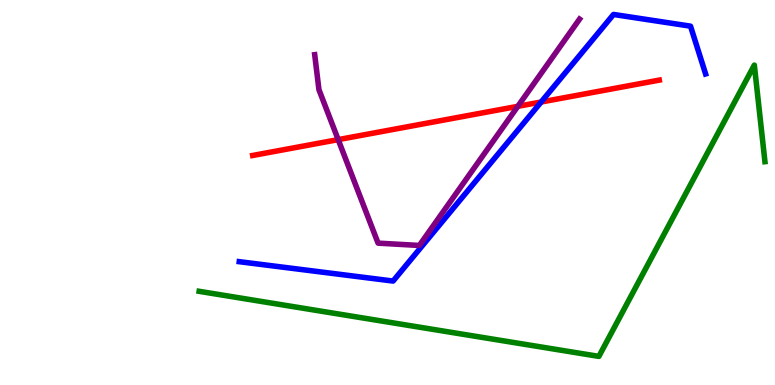[{'lines': ['blue', 'red'], 'intersections': [{'x': 6.98, 'y': 7.35}]}, {'lines': ['green', 'red'], 'intersections': []}, {'lines': ['purple', 'red'], 'intersections': [{'x': 4.36, 'y': 6.37}, {'x': 6.68, 'y': 7.24}]}, {'lines': ['blue', 'green'], 'intersections': []}, {'lines': ['blue', 'purple'], 'intersections': []}, {'lines': ['green', 'purple'], 'intersections': []}]